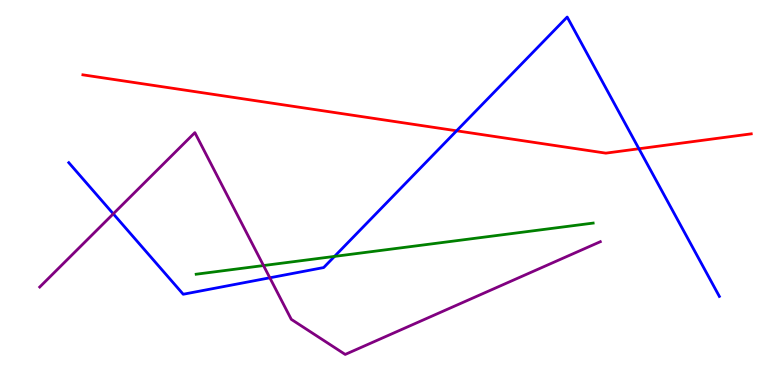[{'lines': ['blue', 'red'], 'intersections': [{'x': 5.89, 'y': 6.6}, {'x': 8.24, 'y': 6.14}]}, {'lines': ['green', 'red'], 'intersections': []}, {'lines': ['purple', 'red'], 'intersections': []}, {'lines': ['blue', 'green'], 'intersections': [{'x': 4.32, 'y': 3.34}]}, {'lines': ['blue', 'purple'], 'intersections': [{'x': 1.46, 'y': 4.45}, {'x': 3.48, 'y': 2.78}]}, {'lines': ['green', 'purple'], 'intersections': [{'x': 3.4, 'y': 3.1}]}]